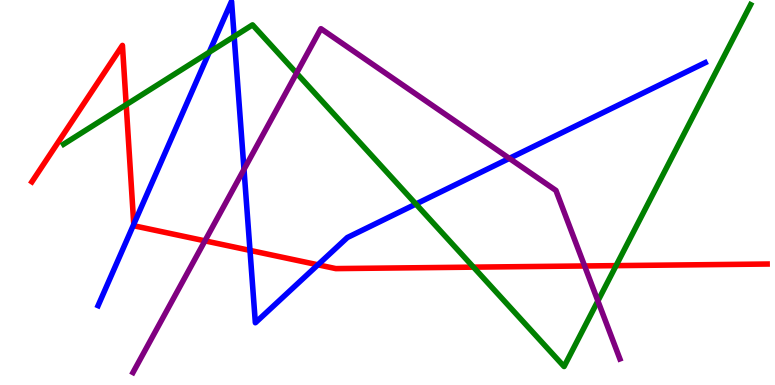[{'lines': ['blue', 'red'], 'intersections': [{'x': 1.73, 'y': 4.17}, {'x': 3.23, 'y': 3.5}, {'x': 4.1, 'y': 3.12}]}, {'lines': ['green', 'red'], 'intersections': [{'x': 1.63, 'y': 7.28}, {'x': 6.11, 'y': 3.06}, {'x': 7.95, 'y': 3.1}]}, {'lines': ['purple', 'red'], 'intersections': [{'x': 2.64, 'y': 3.74}, {'x': 7.54, 'y': 3.09}]}, {'lines': ['blue', 'green'], 'intersections': [{'x': 2.7, 'y': 8.64}, {'x': 3.02, 'y': 9.05}, {'x': 5.37, 'y': 4.7}]}, {'lines': ['blue', 'purple'], 'intersections': [{'x': 3.15, 'y': 5.6}, {'x': 6.57, 'y': 5.89}]}, {'lines': ['green', 'purple'], 'intersections': [{'x': 3.83, 'y': 8.1}, {'x': 7.71, 'y': 2.18}]}]